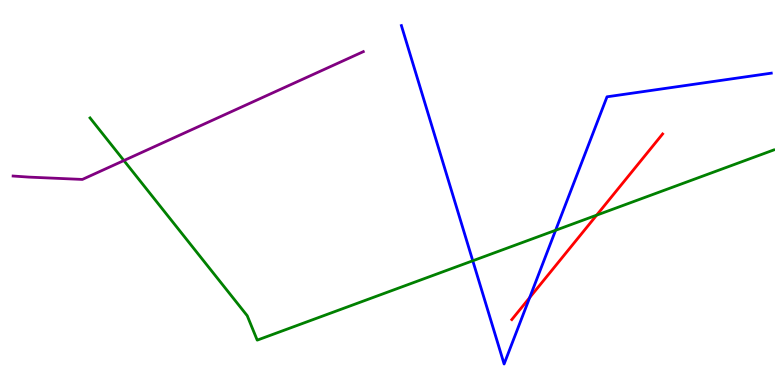[{'lines': ['blue', 'red'], 'intersections': [{'x': 6.83, 'y': 2.27}]}, {'lines': ['green', 'red'], 'intersections': [{'x': 7.7, 'y': 4.41}]}, {'lines': ['purple', 'red'], 'intersections': []}, {'lines': ['blue', 'green'], 'intersections': [{'x': 6.1, 'y': 3.23}, {'x': 7.17, 'y': 4.02}]}, {'lines': ['blue', 'purple'], 'intersections': []}, {'lines': ['green', 'purple'], 'intersections': [{'x': 1.6, 'y': 5.83}]}]